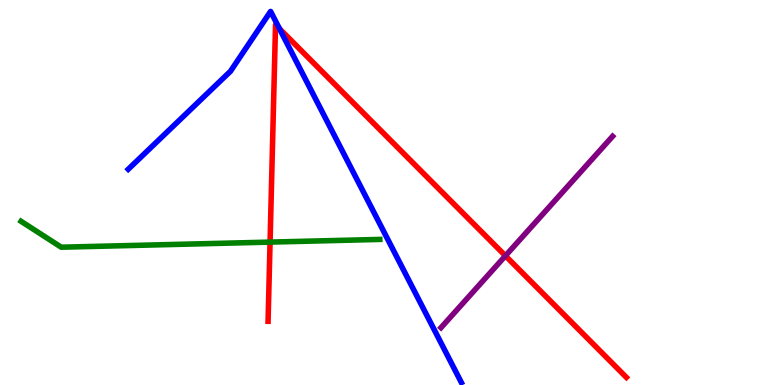[{'lines': ['blue', 'red'], 'intersections': [{'x': 3.61, 'y': 9.25}]}, {'lines': ['green', 'red'], 'intersections': [{'x': 3.48, 'y': 3.71}]}, {'lines': ['purple', 'red'], 'intersections': [{'x': 6.52, 'y': 3.36}]}, {'lines': ['blue', 'green'], 'intersections': []}, {'lines': ['blue', 'purple'], 'intersections': []}, {'lines': ['green', 'purple'], 'intersections': []}]